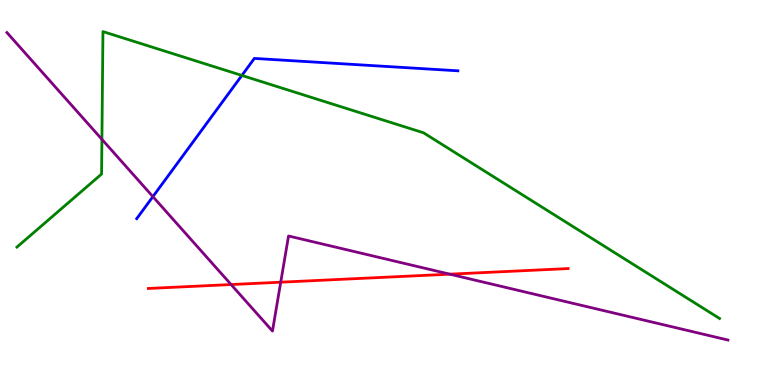[{'lines': ['blue', 'red'], 'intersections': []}, {'lines': ['green', 'red'], 'intersections': []}, {'lines': ['purple', 'red'], 'intersections': [{'x': 2.98, 'y': 2.61}, {'x': 3.62, 'y': 2.67}, {'x': 5.8, 'y': 2.88}]}, {'lines': ['blue', 'green'], 'intersections': [{'x': 3.12, 'y': 8.04}]}, {'lines': ['blue', 'purple'], 'intersections': [{'x': 1.97, 'y': 4.89}]}, {'lines': ['green', 'purple'], 'intersections': [{'x': 1.32, 'y': 6.38}]}]